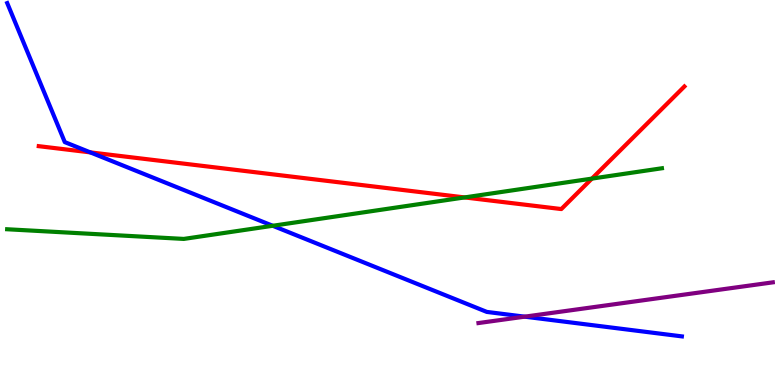[{'lines': ['blue', 'red'], 'intersections': [{'x': 1.17, 'y': 6.04}]}, {'lines': ['green', 'red'], 'intersections': [{'x': 5.99, 'y': 4.87}, {'x': 7.64, 'y': 5.36}]}, {'lines': ['purple', 'red'], 'intersections': []}, {'lines': ['blue', 'green'], 'intersections': [{'x': 3.52, 'y': 4.14}]}, {'lines': ['blue', 'purple'], 'intersections': [{'x': 6.77, 'y': 1.77}]}, {'lines': ['green', 'purple'], 'intersections': []}]